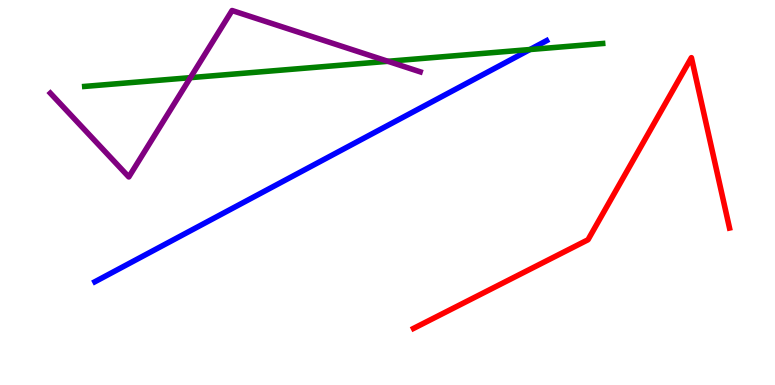[{'lines': ['blue', 'red'], 'intersections': []}, {'lines': ['green', 'red'], 'intersections': []}, {'lines': ['purple', 'red'], 'intersections': []}, {'lines': ['blue', 'green'], 'intersections': [{'x': 6.84, 'y': 8.71}]}, {'lines': ['blue', 'purple'], 'intersections': []}, {'lines': ['green', 'purple'], 'intersections': [{'x': 2.46, 'y': 7.98}, {'x': 5.01, 'y': 8.41}]}]